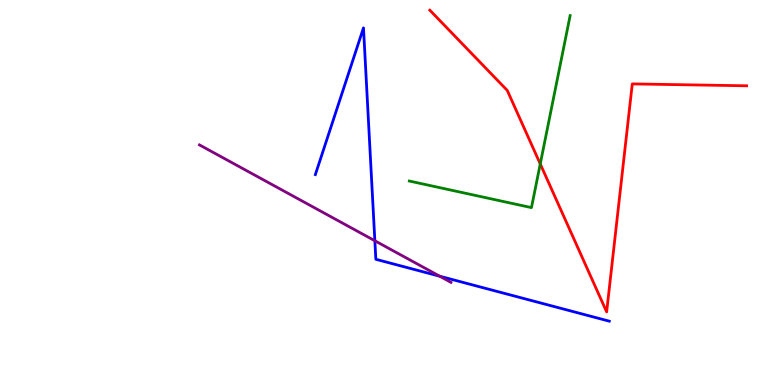[{'lines': ['blue', 'red'], 'intersections': []}, {'lines': ['green', 'red'], 'intersections': [{'x': 6.97, 'y': 5.74}]}, {'lines': ['purple', 'red'], 'intersections': []}, {'lines': ['blue', 'green'], 'intersections': []}, {'lines': ['blue', 'purple'], 'intersections': [{'x': 4.84, 'y': 3.75}, {'x': 5.67, 'y': 2.83}]}, {'lines': ['green', 'purple'], 'intersections': []}]